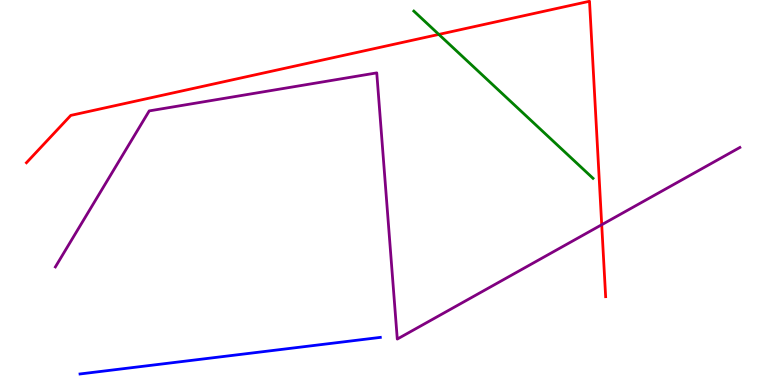[{'lines': ['blue', 'red'], 'intersections': []}, {'lines': ['green', 'red'], 'intersections': [{'x': 5.66, 'y': 9.11}]}, {'lines': ['purple', 'red'], 'intersections': [{'x': 7.76, 'y': 4.16}]}, {'lines': ['blue', 'green'], 'intersections': []}, {'lines': ['blue', 'purple'], 'intersections': []}, {'lines': ['green', 'purple'], 'intersections': []}]